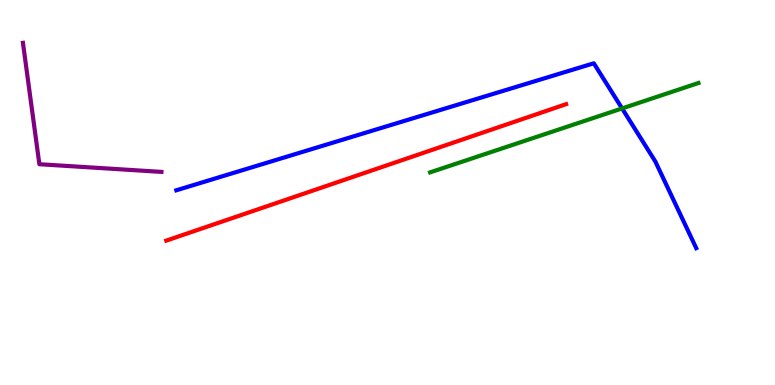[{'lines': ['blue', 'red'], 'intersections': []}, {'lines': ['green', 'red'], 'intersections': []}, {'lines': ['purple', 'red'], 'intersections': []}, {'lines': ['blue', 'green'], 'intersections': [{'x': 8.03, 'y': 7.18}]}, {'lines': ['blue', 'purple'], 'intersections': []}, {'lines': ['green', 'purple'], 'intersections': []}]